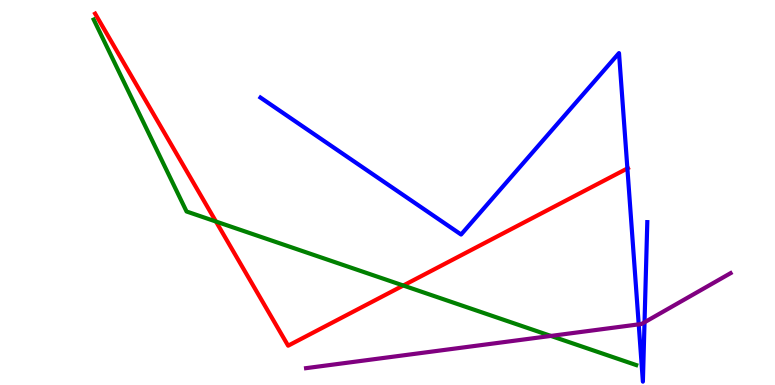[{'lines': ['blue', 'red'], 'intersections': [{'x': 8.1, 'y': 5.63}]}, {'lines': ['green', 'red'], 'intersections': [{'x': 2.79, 'y': 4.25}, {'x': 5.2, 'y': 2.58}]}, {'lines': ['purple', 'red'], 'intersections': []}, {'lines': ['blue', 'green'], 'intersections': []}, {'lines': ['blue', 'purple'], 'intersections': [{'x': 8.24, 'y': 1.58}, {'x': 8.32, 'y': 1.63}]}, {'lines': ['green', 'purple'], 'intersections': [{'x': 7.11, 'y': 1.27}]}]